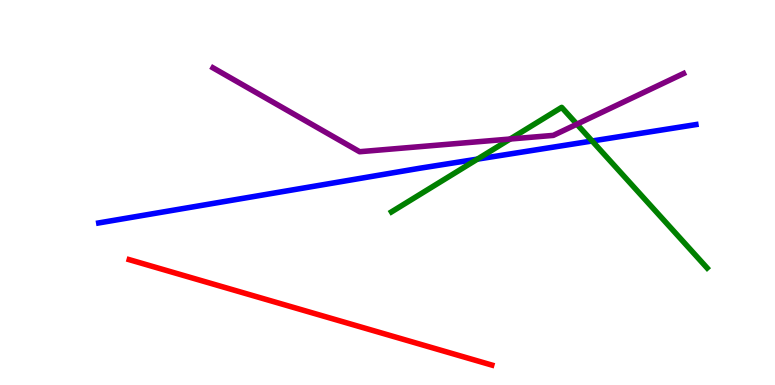[{'lines': ['blue', 'red'], 'intersections': []}, {'lines': ['green', 'red'], 'intersections': []}, {'lines': ['purple', 'red'], 'intersections': []}, {'lines': ['blue', 'green'], 'intersections': [{'x': 6.16, 'y': 5.87}, {'x': 7.64, 'y': 6.34}]}, {'lines': ['blue', 'purple'], 'intersections': []}, {'lines': ['green', 'purple'], 'intersections': [{'x': 6.58, 'y': 6.39}, {'x': 7.44, 'y': 6.77}]}]